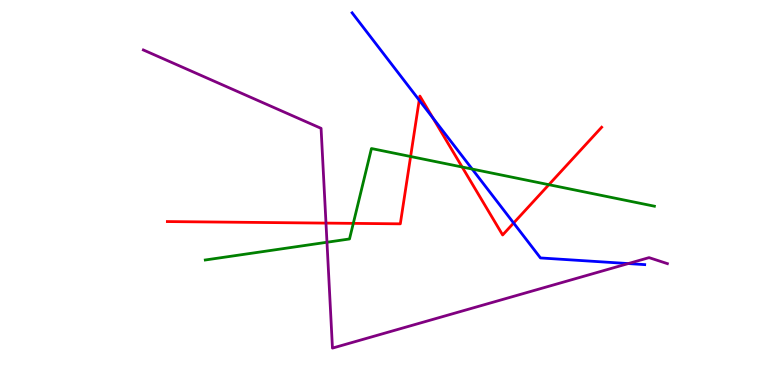[{'lines': ['blue', 'red'], 'intersections': [{'x': 5.41, 'y': 7.4}, {'x': 5.59, 'y': 6.93}, {'x': 6.63, 'y': 4.21}]}, {'lines': ['green', 'red'], 'intersections': [{'x': 4.56, 'y': 4.2}, {'x': 5.3, 'y': 5.93}, {'x': 5.96, 'y': 5.66}, {'x': 7.08, 'y': 5.2}]}, {'lines': ['purple', 'red'], 'intersections': [{'x': 4.21, 'y': 4.2}]}, {'lines': ['blue', 'green'], 'intersections': [{'x': 6.09, 'y': 5.61}]}, {'lines': ['blue', 'purple'], 'intersections': [{'x': 8.11, 'y': 3.15}]}, {'lines': ['green', 'purple'], 'intersections': [{'x': 4.22, 'y': 3.71}]}]